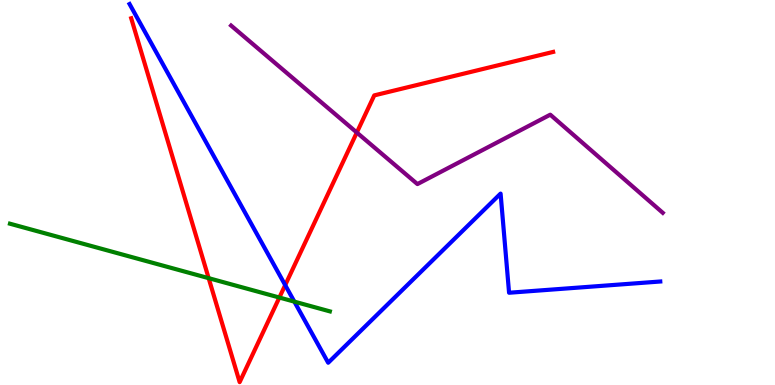[{'lines': ['blue', 'red'], 'intersections': [{'x': 3.68, 'y': 2.59}]}, {'lines': ['green', 'red'], 'intersections': [{'x': 2.69, 'y': 2.78}, {'x': 3.6, 'y': 2.27}]}, {'lines': ['purple', 'red'], 'intersections': [{'x': 4.6, 'y': 6.56}]}, {'lines': ['blue', 'green'], 'intersections': [{'x': 3.8, 'y': 2.17}]}, {'lines': ['blue', 'purple'], 'intersections': []}, {'lines': ['green', 'purple'], 'intersections': []}]